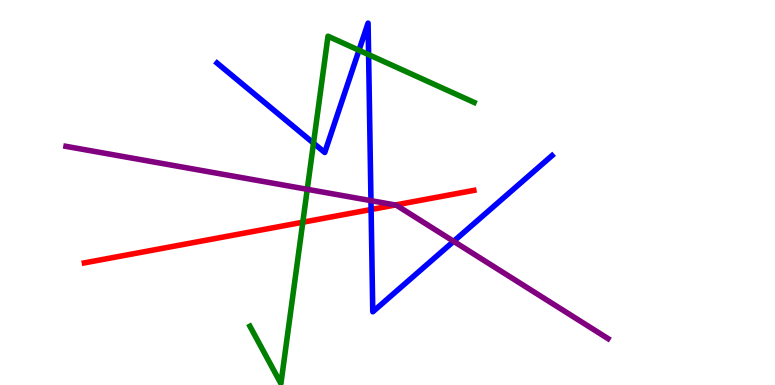[{'lines': ['blue', 'red'], 'intersections': [{'x': 4.79, 'y': 4.56}]}, {'lines': ['green', 'red'], 'intersections': [{'x': 3.91, 'y': 4.23}]}, {'lines': ['purple', 'red'], 'intersections': [{'x': 5.1, 'y': 4.68}]}, {'lines': ['blue', 'green'], 'intersections': [{'x': 4.05, 'y': 6.28}, {'x': 4.63, 'y': 8.69}, {'x': 4.76, 'y': 8.58}]}, {'lines': ['blue', 'purple'], 'intersections': [{'x': 4.79, 'y': 4.79}, {'x': 5.85, 'y': 3.73}]}, {'lines': ['green', 'purple'], 'intersections': [{'x': 3.96, 'y': 5.08}]}]